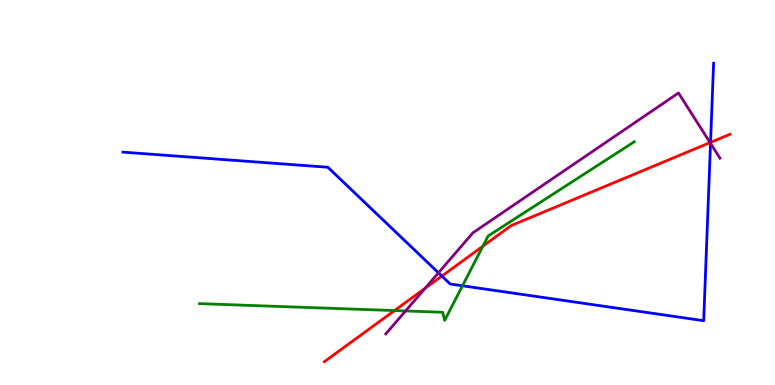[{'lines': ['blue', 'red'], 'intersections': [{'x': 5.7, 'y': 2.83}, {'x': 9.17, 'y': 6.3}]}, {'lines': ['green', 'red'], 'intersections': [{'x': 5.09, 'y': 1.93}, {'x': 6.23, 'y': 3.61}]}, {'lines': ['purple', 'red'], 'intersections': [{'x': 5.49, 'y': 2.51}, {'x': 9.16, 'y': 6.3}]}, {'lines': ['blue', 'green'], 'intersections': [{'x': 5.97, 'y': 2.58}]}, {'lines': ['blue', 'purple'], 'intersections': [{'x': 5.66, 'y': 2.91}, {'x': 9.17, 'y': 6.28}]}, {'lines': ['green', 'purple'], 'intersections': [{'x': 5.23, 'y': 1.92}]}]